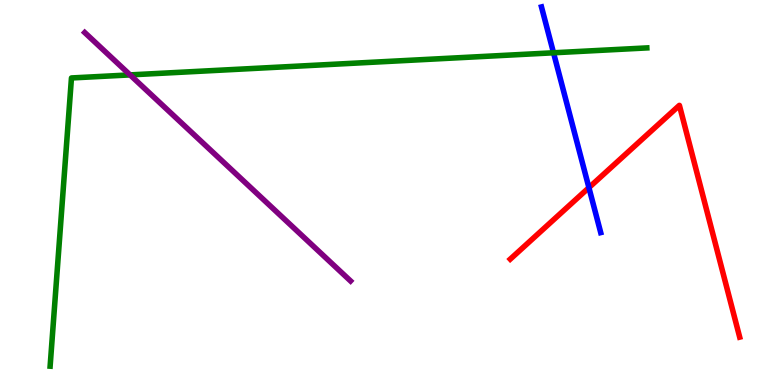[{'lines': ['blue', 'red'], 'intersections': [{'x': 7.6, 'y': 5.13}]}, {'lines': ['green', 'red'], 'intersections': []}, {'lines': ['purple', 'red'], 'intersections': []}, {'lines': ['blue', 'green'], 'intersections': [{'x': 7.14, 'y': 8.63}]}, {'lines': ['blue', 'purple'], 'intersections': []}, {'lines': ['green', 'purple'], 'intersections': [{'x': 1.68, 'y': 8.05}]}]